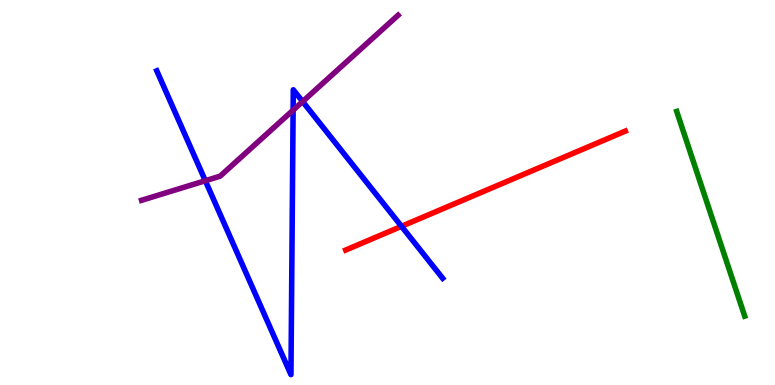[{'lines': ['blue', 'red'], 'intersections': [{'x': 5.18, 'y': 4.12}]}, {'lines': ['green', 'red'], 'intersections': []}, {'lines': ['purple', 'red'], 'intersections': []}, {'lines': ['blue', 'green'], 'intersections': []}, {'lines': ['blue', 'purple'], 'intersections': [{'x': 2.65, 'y': 5.31}, {'x': 3.78, 'y': 7.14}, {'x': 3.9, 'y': 7.36}]}, {'lines': ['green', 'purple'], 'intersections': []}]